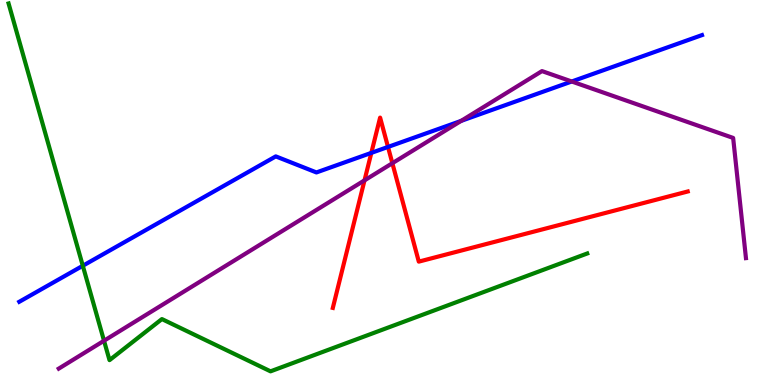[{'lines': ['blue', 'red'], 'intersections': [{'x': 4.79, 'y': 6.03}, {'x': 5.01, 'y': 6.18}]}, {'lines': ['green', 'red'], 'intersections': []}, {'lines': ['purple', 'red'], 'intersections': [{'x': 4.7, 'y': 5.32}, {'x': 5.06, 'y': 5.76}]}, {'lines': ['blue', 'green'], 'intersections': [{'x': 1.07, 'y': 3.1}]}, {'lines': ['blue', 'purple'], 'intersections': [{'x': 5.95, 'y': 6.86}, {'x': 7.38, 'y': 7.88}]}, {'lines': ['green', 'purple'], 'intersections': [{'x': 1.34, 'y': 1.15}]}]